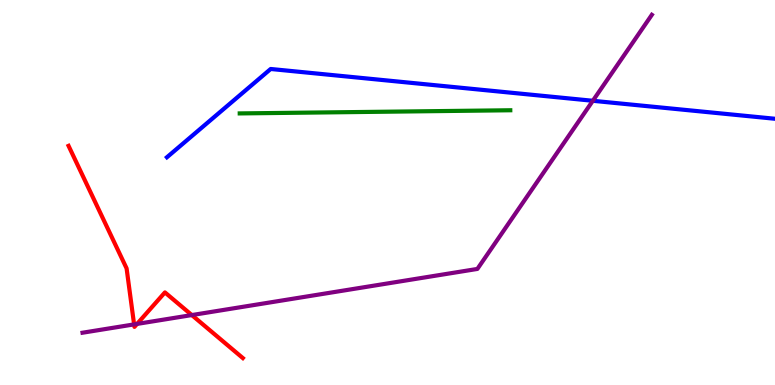[{'lines': ['blue', 'red'], 'intersections': []}, {'lines': ['green', 'red'], 'intersections': []}, {'lines': ['purple', 'red'], 'intersections': [{'x': 1.73, 'y': 1.57}, {'x': 1.77, 'y': 1.59}, {'x': 2.48, 'y': 1.82}]}, {'lines': ['blue', 'green'], 'intersections': []}, {'lines': ['blue', 'purple'], 'intersections': [{'x': 7.65, 'y': 7.38}]}, {'lines': ['green', 'purple'], 'intersections': []}]